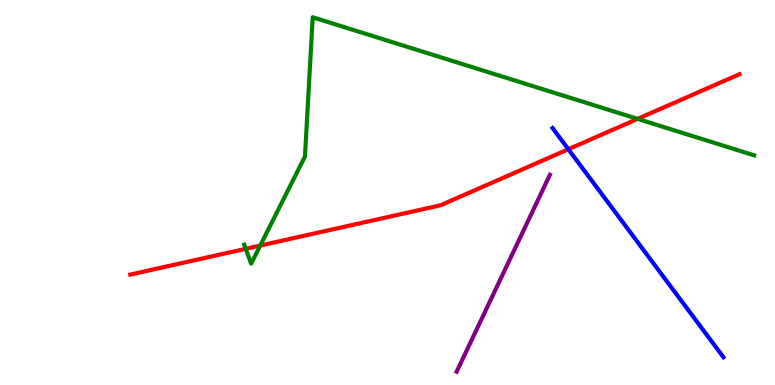[{'lines': ['blue', 'red'], 'intersections': [{'x': 7.33, 'y': 6.12}]}, {'lines': ['green', 'red'], 'intersections': [{'x': 3.17, 'y': 3.54}, {'x': 3.36, 'y': 3.62}, {'x': 8.23, 'y': 6.91}]}, {'lines': ['purple', 'red'], 'intersections': []}, {'lines': ['blue', 'green'], 'intersections': []}, {'lines': ['blue', 'purple'], 'intersections': []}, {'lines': ['green', 'purple'], 'intersections': []}]